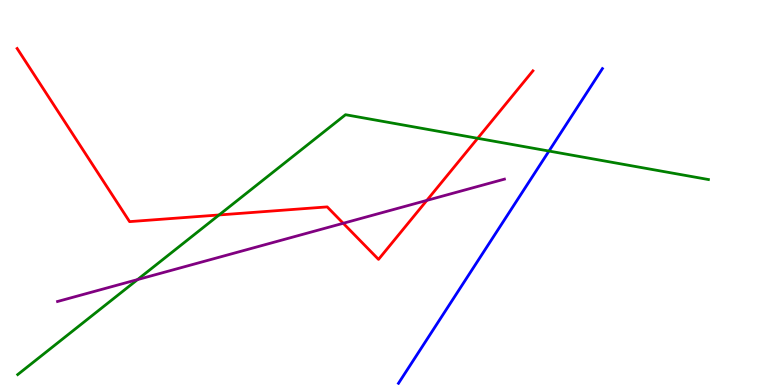[{'lines': ['blue', 'red'], 'intersections': []}, {'lines': ['green', 'red'], 'intersections': [{'x': 2.83, 'y': 4.42}, {'x': 6.16, 'y': 6.41}]}, {'lines': ['purple', 'red'], 'intersections': [{'x': 4.43, 'y': 4.2}, {'x': 5.51, 'y': 4.79}]}, {'lines': ['blue', 'green'], 'intersections': [{'x': 7.08, 'y': 6.08}]}, {'lines': ['blue', 'purple'], 'intersections': []}, {'lines': ['green', 'purple'], 'intersections': [{'x': 1.77, 'y': 2.74}]}]